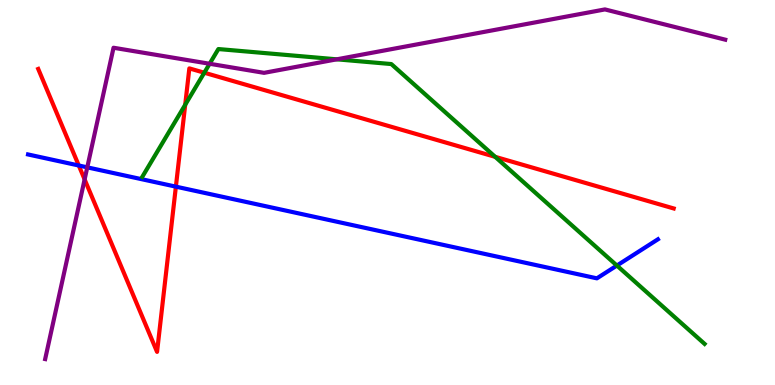[{'lines': ['blue', 'red'], 'intersections': [{'x': 1.02, 'y': 5.7}, {'x': 2.27, 'y': 5.15}]}, {'lines': ['green', 'red'], 'intersections': [{'x': 2.39, 'y': 7.28}, {'x': 2.64, 'y': 8.11}, {'x': 6.39, 'y': 5.93}]}, {'lines': ['purple', 'red'], 'intersections': [{'x': 1.09, 'y': 5.34}]}, {'lines': ['blue', 'green'], 'intersections': [{'x': 7.96, 'y': 3.1}]}, {'lines': ['blue', 'purple'], 'intersections': [{'x': 1.13, 'y': 5.65}]}, {'lines': ['green', 'purple'], 'intersections': [{'x': 2.7, 'y': 8.34}, {'x': 4.35, 'y': 8.46}]}]